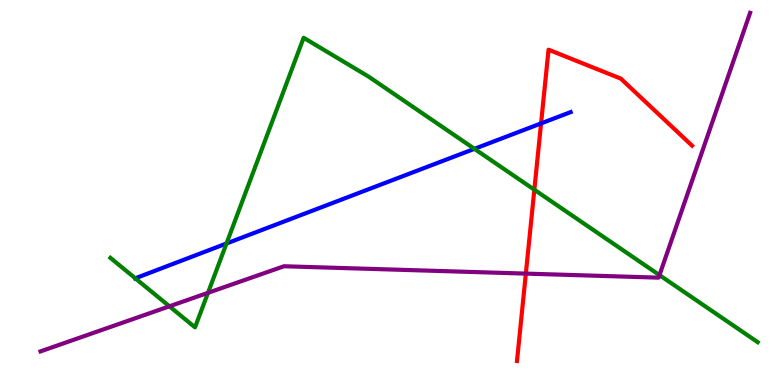[{'lines': ['blue', 'red'], 'intersections': [{'x': 6.98, 'y': 6.79}]}, {'lines': ['green', 'red'], 'intersections': [{'x': 6.89, 'y': 5.07}]}, {'lines': ['purple', 'red'], 'intersections': [{'x': 6.79, 'y': 2.89}]}, {'lines': ['blue', 'green'], 'intersections': [{'x': 1.75, 'y': 2.77}, {'x': 2.92, 'y': 3.68}, {'x': 6.12, 'y': 6.13}]}, {'lines': ['blue', 'purple'], 'intersections': []}, {'lines': ['green', 'purple'], 'intersections': [{'x': 2.19, 'y': 2.04}, {'x': 2.68, 'y': 2.39}, {'x': 8.51, 'y': 2.85}]}]